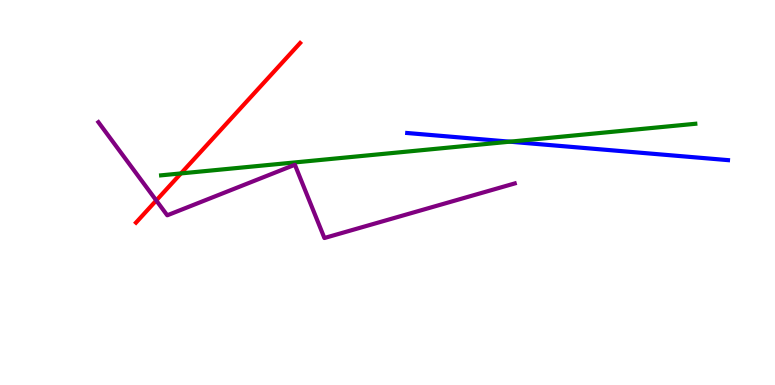[{'lines': ['blue', 'red'], 'intersections': []}, {'lines': ['green', 'red'], 'intersections': [{'x': 2.34, 'y': 5.5}]}, {'lines': ['purple', 'red'], 'intersections': [{'x': 2.02, 'y': 4.79}]}, {'lines': ['blue', 'green'], 'intersections': [{'x': 6.58, 'y': 6.32}]}, {'lines': ['blue', 'purple'], 'intersections': []}, {'lines': ['green', 'purple'], 'intersections': []}]